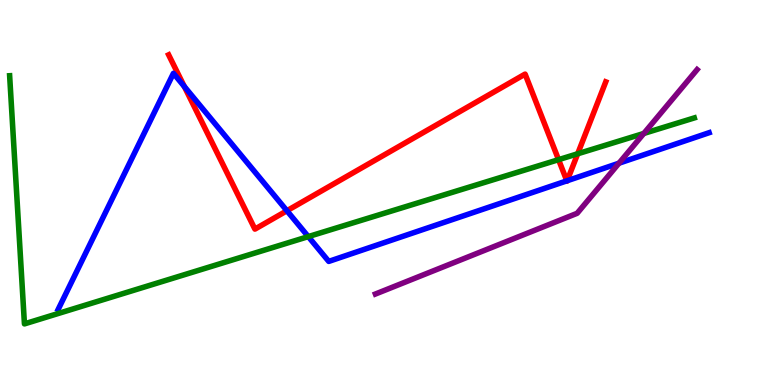[{'lines': ['blue', 'red'], 'intersections': [{'x': 2.38, 'y': 7.75}, {'x': 3.7, 'y': 4.53}, {'x': 7.31, 'y': 5.3}, {'x': 7.32, 'y': 5.31}]}, {'lines': ['green', 'red'], 'intersections': [{'x': 7.21, 'y': 5.85}, {'x': 7.45, 'y': 6.01}]}, {'lines': ['purple', 'red'], 'intersections': []}, {'lines': ['blue', 'green'], 'intersections': [{'x': 3.98, 'y': 3.85}]}, {'lines': ['blue', 'purple'], 'intersections': [{'x': 7.99, 'y': 5.76}]}, {'lines': ['green', 'purple'], 'intersections': [{'x': 8.31, 'y': 6.53}]}]